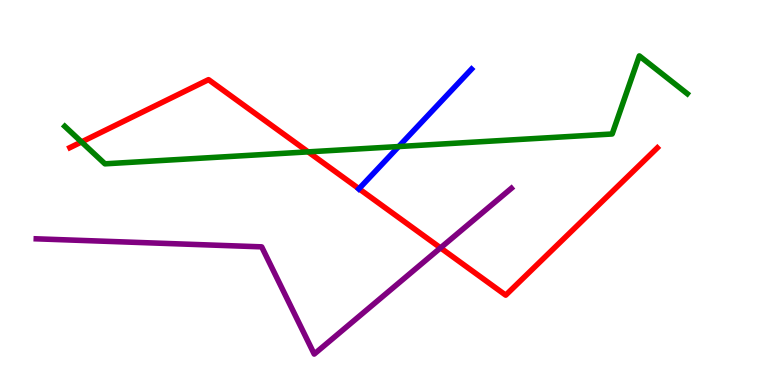[{'lines': ['blue', 'red'], 'intersections': [{'x': 4.63, 'y': 5.1}]}, {'lines': ['green', 'red'], 'intersections': [{'x': 1.05, 'y': 6.31}, {'x': 3.98, 'y': 6.06}]}, {'lines': ['purple', 'red'], 'intersections': [{'x': 5.68, 'y': 3.56}]}, {'lines': ['blue', 'green'], 'intersections': [{'x': 5.14, 'y': 6.19}]}, {'lines': ['blue', 'purple'], 'intersections': []}, {'lines': ['green', 'purple'], 'intersections': []}]